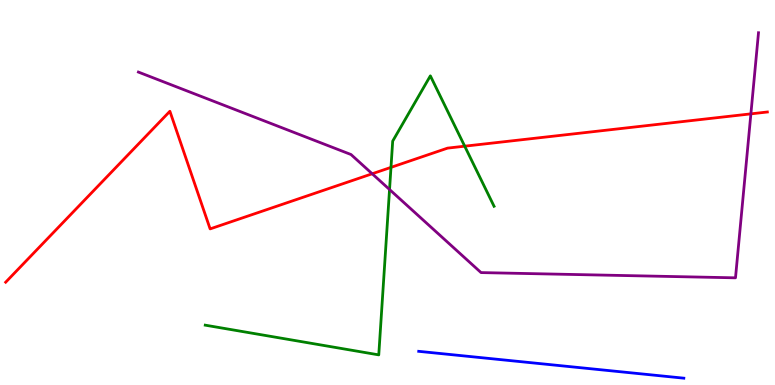[{'lines': ['blue', 'red'], 'intersections': []}, {'lines': ['green', 'red'], 'intersections': [{'x': 5.04, 'y': 5.65}, {'x': 6.0, 'y': 6.2}]}, {'lines': ['purple', 'red'], 'intersections': [{'x': 4.8, 'y': 5.49}, {'x': 9.69, 'y': 7.04}]}, {'lines': ['blue', 'green'], 'intersections': []}, {'lines': ['blue', 'purple'], 'intersections': []}, {'lines': ['green', 'purple'], 'intersections': [{'x': 5.03, 'y': 5.08}]}]